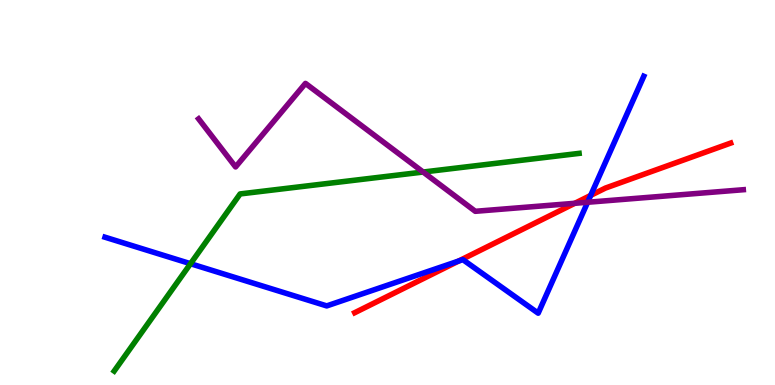[{'lines': ['blue', 'red'], 'intersections': [{'x': 5.92, 'y': 3.22}, {'x': 7.62, 'y': 4.92}]}, {'lines': ['green', 'red'], 'intersections': []}, {'lines': ['purple', 'red'], 'intersections': [{'x': 7.42, 'y': 4.72}]}, {'lines': ['blue', 'green'], 'intersections': [{'x': 2.46, 'y': 3.15}]}, {'lines': ['blue', 'purple'], 'intersections': [{'x': 7.58, 'y': 4.75}]}, {'lines': ['green', 'purple'], 'intersections': [{'x': 5.46, 'y': 5.53}]}]